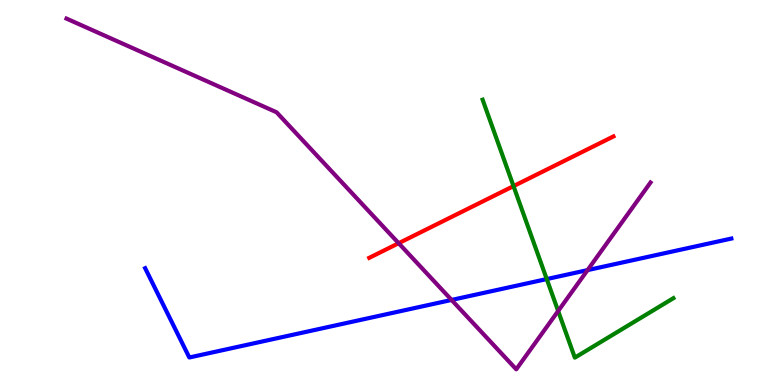[{'lines': ['blue', 'red'], 'intersections': []}, {'lines': ['green', 'red'], 'intersections': [{'x': 6.63, 'y': 5.17}]}, {'lines': ['purple', 'red'], 'intersections': [{'x': 5.14, 'y': 3.68}]}, {'lines': ['blue', 'green'], 'intersections': [{'x': 7.05, 'y': 2.75}]}, {'lines': ['blue', 'purple'], 'intersections': [{'x': 5.83, 'y': 2.21}, {'x': 7.58, 'y': 2.98}]}, {'lines': ['green', 'purple'], 'intersections': [{'x': 7.2, 'y': 1.92}]}]